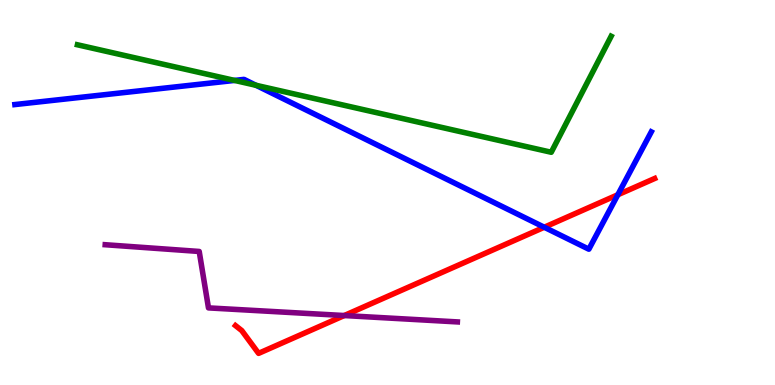[{'lines': ['blue', 'red'], 'intersections': [{'x': 7.02, 'y': 4.1}, {'x': 7.97, 'y': 4.94}]}, {'lines': ['green', 'red'], 'intersections': []}, {'lines': ['purple', 'red'], 'intersections': [{'x': 4.44, 'y': 1.8}]}, {'lines': ['blue', 'green'], 'intersections': [{'x': 3.03, 'y': 7.91}, {'x': 3.3, 'y': 7.78}]}, {'lines': ['blue', 'purple'], 'intersections': []}, {'lines': ['green', 'purple'], 'intersections': []}]